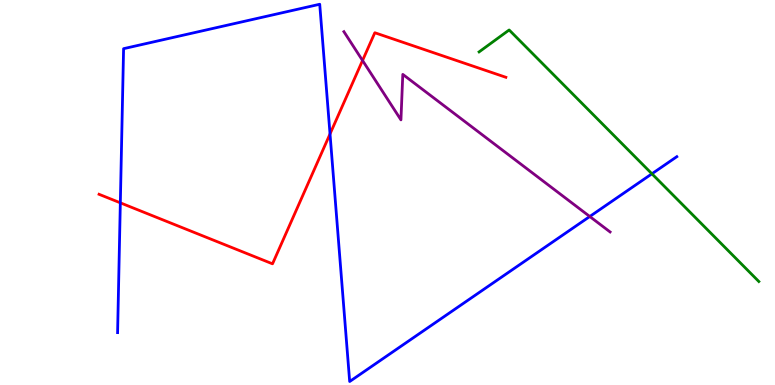[{'lines': ['blue', 'red'], 'intersections': [{'x': 1.55, 'y': 4.73}, {'x': 4.26, 'y': 6.52}]}, {'lines': ['green', 'red'], 'intersections': []}, {'lines': ['purple', 'red'], 'intersections': [{'x': 4.68, 'y': 8.43}]}, {'lines': ['blue', 'green'], 'intersections': [{'x': 8.41, 'y': 5.49}]}, {'lines': ['blue', 'purple'], 'intersections': [{'x': 7.61, 'y': 4.38}]}, {'lines': ['green', 'purple'], 'intersections': []}]